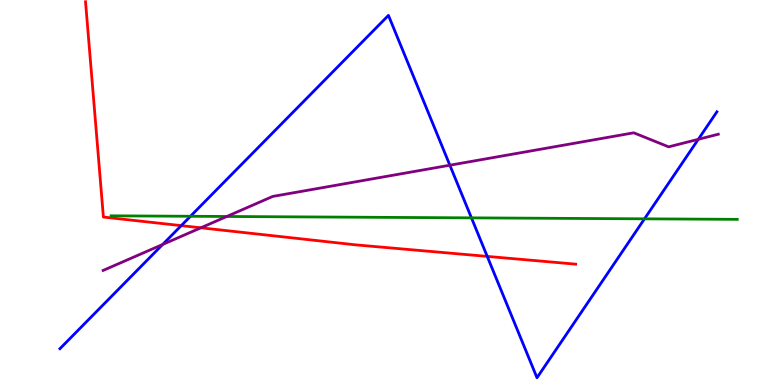[{'lines': ['blue', 'red'], 'intersections': [{'x': 2.34, 'y': 4.14}, {'x': 6.29, 'y': 3.34}]}, {'lines': ['green', 'red'], 'intersections': []}, {'lines': ['purple', 'red'], 'intersections': [{'x': 2.59, 'y': 4.08}]}, {'lines': ['blue', 'green'], 'intersections': [{'x': 2.46, 'y': 4.38}, {'x': 6.08, 'y': 4.34}, {'x': 8.32, 'y': 4.32}]}, {'lines': ['blue', 'purple'], 'intersections': [{'x': 2.1, 'y': 3.65}, {'x': 5.8, 'y': 5.71}, {'x': 9.01, 'y': 6.38}]}, {'lines': ['green', 'purple'], 'intersections': [{'x': 2.93, 'y': 4.38}]}]